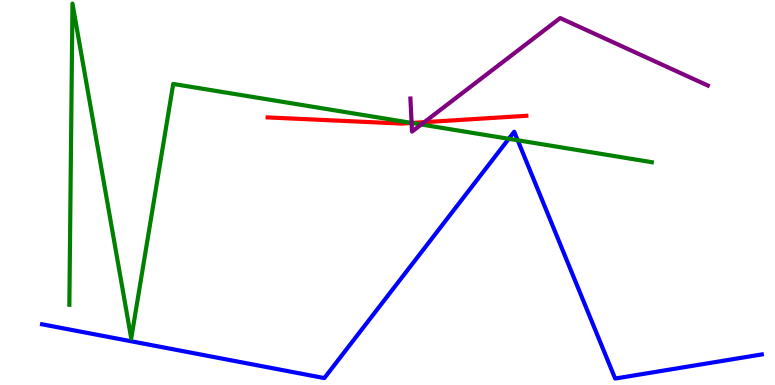[{'lines': ['blue', 'red'], 'intersections': []}, {'lines': ['green', 'red'], 'intersections': [{'x': 5.31, 'y': 6.81}]}, {'lines': ['purple', 'red'], 'intersections': [{'x': 5.31, 'y': 6.81}, {'x': 5.47, 'y': 6.83}]}, {'lines': ['blue', 'green'], 'intersections': [{'x': 6.56, 'y': 6.39}, {'x': 6.68, 'y': 6.36}]}, {'lines': ['blue', 'purple'], 'intersections': []}, {'lines': ['green', 'purple'], 'intersections': [{'x': 5.31, 'y': 6.81}, {'x': 5.44, 'y': 6.77}]}]